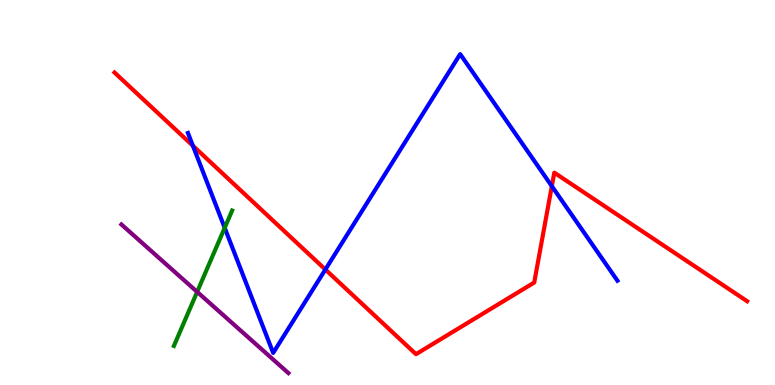[{'lines': ['blue', 'red'], 'intersections': [{'x': 2.49, 'y': 6.21}, {'x': 4.2, 'y': 3.0}, {'x': 7.12, 'y': 5.16}]}, {'lines': ['green', 'red'], 'intersections': []}, {'lines': ['purple', 'red'], 'intersections': []}, {'lines': ['blue', 'green'], 'intersections': [{'x': 2.9, 'y': 4.08}]}, {'lines': ['blue', 'purple'], 'intersections': []}, {'lines': ['green', 'purple'], 'intersections': [{'x': 2.54, 'y': 2.42}]}]